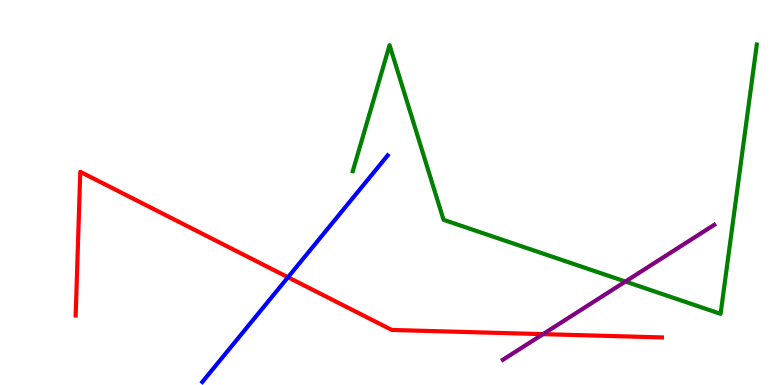[{'lines': ['blue', 'red'], 'intersections': [{'x': 3.72, 'y': 2.8}]}, {'lines': ['green', 'red'], 'intersections': []}, {'lines': ['purple', 'red'], 'intersections': [{'x': 7.01, 'y': 1.32}]}, {'lines': ['blue', 'green'], 'intersections': []}, {'lines': ['blue', 'purple'], 'intersections': []}, {'lines': ['green', 'purple'], 'intersections': [{'x': 8.07, 'y': 2.69}]}]